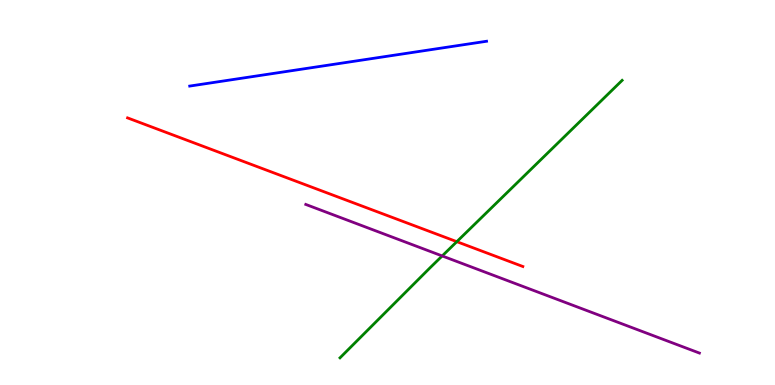[{'lines': ['blue', 'red'], 'intersections': []}, {'lines': ['green', 'red'], 'intersections': [{'x': 5.89, 'y': 3.72}]}, {'lines': ['purple', 'red'], 'intersections': []}, {'lines': ['blue', 'green'], 'intersections': []}, {'lines': ['blue', 'purple'], 'intersections': []}, {'lines': ['green', 'purple'], 'intersections': [{'x': 5.71, 'y': 3.35}]}]